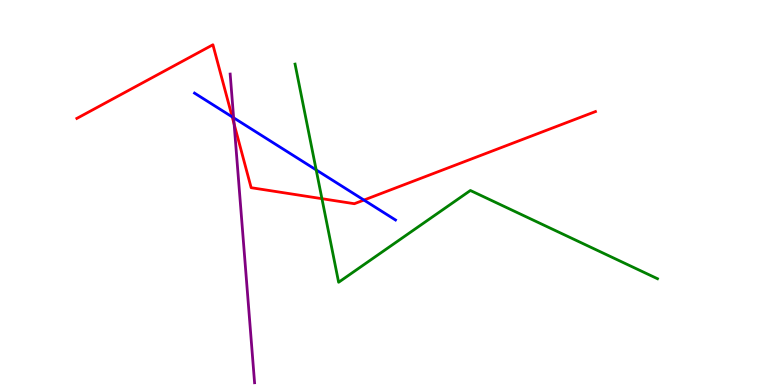[{'lines': ['blue', 'red'], 'intersections': [{'x': 3.0, 'y': 6.96}, {'x': 4.7, 'y': 4.8}]}, {'lines': ['green', 'red'], 'intersections': [{'x': 4.15, 'y': 4.84}]}, {'lines': ['purple', 'red'], 'intersections': [{'x': 3.02, 'y': 6.78}]}, {'lines': ['blue', 'green'], 'intersections': [{'x': 4.08, 'y': 5.59}]}, {'lines': ['blue', 'purple'], 'intersections': [{'x': 3.01, 'y': 6.94}]}, {'lines': ['green', 'purple'], 'intersections': []}]